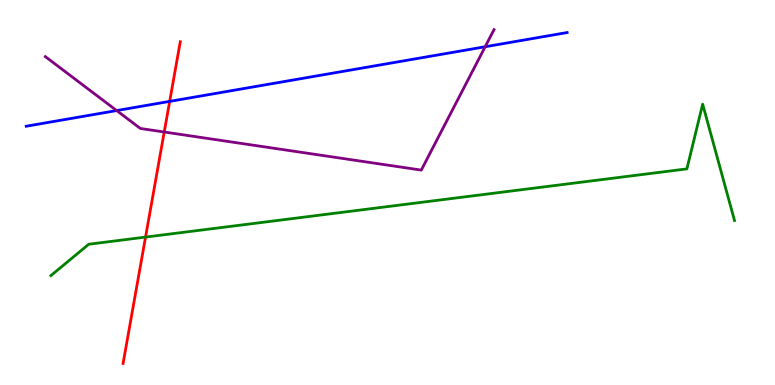[{'lines': ['blue', 'red'], 'intersections': [{'x': 2.19, 'y': 7.37}]}, {'lines': ['green', 'red'], 'intersections': [{'x': 1.88, 'y': 3.84}]}, {'lines': ['purple', 'red'], 'intersections': [{'x': 2.12, 'y': 6.57}]}, {'lines': ['blue', 'green'], 'intersections': []}, {'lines': ['blue', 'purple'], 'intersections': [{'x': 1.51, 'y': 7.13}, {'x': 6.26, 'y': 8.79}]}, {'lines': ['green', 'purple'], 'intersections': []}]